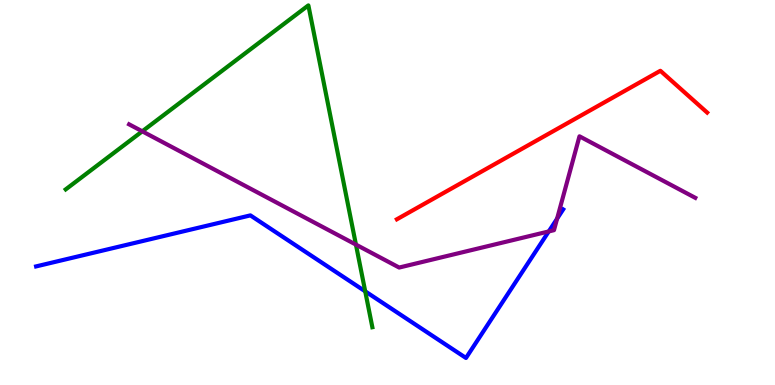[{'lines': ['blue', 'red'], 'intersections': []}, {'lines': ['green', 'red'], 'intersections': []}, {'lines': ['purple', 'red'], 'intersections': []}, {'lines': ['blue', 'green'], 'intersections': [{'x': 4.71, 'y': 2.43}]}, {'lines': ['blue', 'purple'], 'intersections': [{'x': 7.08, 'y': 3.99}, {'x': 7.19, 'y': 4.32}]}, {'lines': ['green', 'purple'], 'intersections': [{'x': 1.84, 'y': 6.59}, {'x': 4.59, 'y': 3.65}]}]